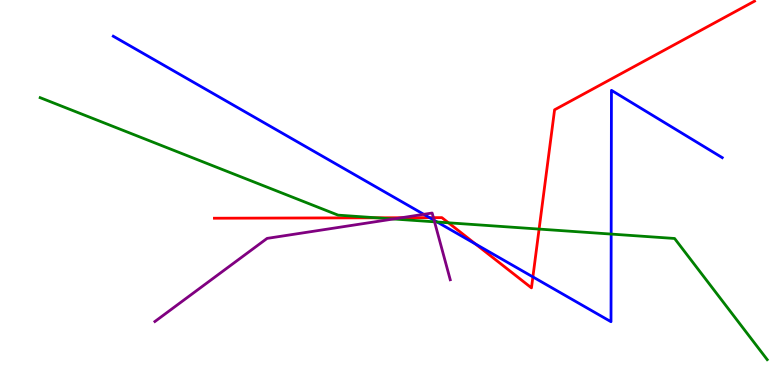[{'lines': ['blue', 'red'], 'intersections': [{'x': 5.54, 'y': 4.35}, {'x': 6.14, 'y': 3.66}, {'x': 6.88, 'y': 2.81}]}, {'lines': ['green', 'red'], 'intersections': [{'x': 4.86, 'y': 4.34}, {'x': 5.79, 'y': 4.21}, {'x': 6.96, 'y': 4.05}]}, {'lines': ['purple', 'red'], 'intersections': [{'x': 5.18, 'y': 4.34}, {'x': 5.59, 'y': 4.35}]}, {'lines': ['blue', 'green'], 'intersections': [{'x': 5.64, 'y': 4.23}, {'x': 7.89, 'y': 3.92}]}, {'lines': ['blue', 'purple'], 'intersections': [{'x': 5.47, 'y': 4.43}, {'x': 5.6, 'y': 4.28}]}, {'lines': ['green', 'purple'], 'intersections': [{'x': 5.08, 'y': 4.31}, {'x': 5.61, 'y': 4.24}]}]